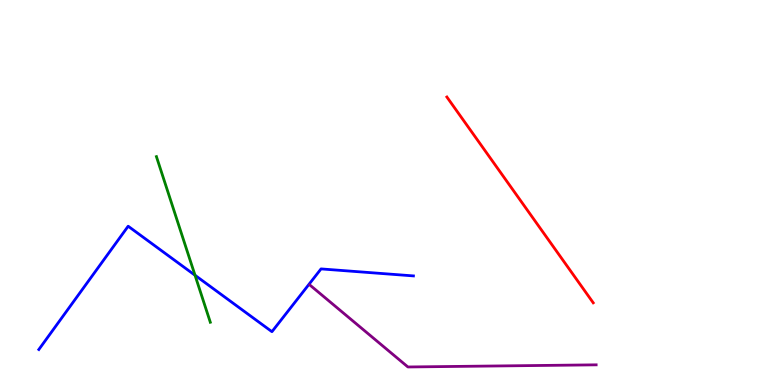[{'lines': ['blue', 'red'], 'intersections': []}, {'lines': ['green', 'red'], 'intersections': []}, {'lines': ['purple', 'red'], 'intersections': []}, {'lines': ['blue', 'green'], 'intersections': [{'x': 2.52, 'y': 2.85}]}, {'lines': ['blue', 'purple'], 'intersections': []}, {'lines': ['green', 'purple'], 'intersections': []}]